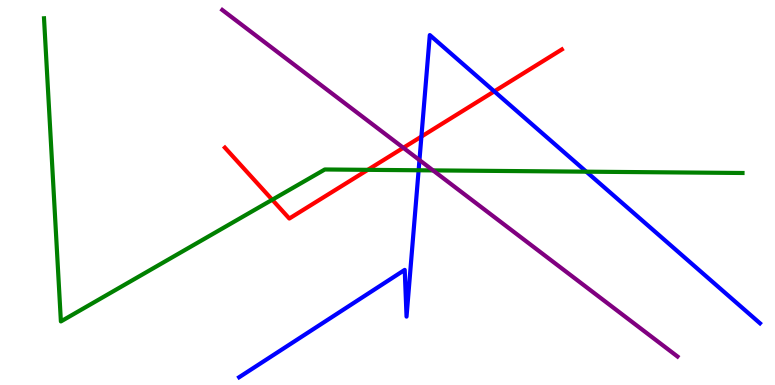[{'lines': ['blue', 'red'], 'intersections': [{'x': 5.44, 'y': 6.45}, {'x': 6.38, 'y': 7.63}]}, {'lines': ['green', 'red'], 'intersections': [{'x': 3.51, 'y': 4.81}, {'x': 4.75, 'y': 5.59}]}, {'lines': ['purple', 'red'], 'intersections': [{'x': 5.2, 'y': 6.16}]}, {'lines': ['blue', 'green'], 'intersections': [{'x': 5.4, 'y': 5.58}, {'x': 7.57, 'y': 5.54}]}, {'lines': ['blue', 'purple'], 'intersections': [{'x': 5.41, 'y': 5.84}]}, {'lines': ['green', 'purple'], 'intersections': [{'x': 5.59, 'y': 5.57}]}]